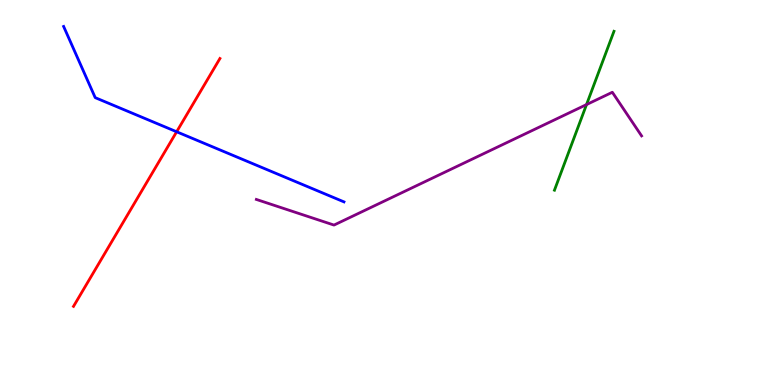[{'lines': ['blue', 'red'], 'intersections': [{'x': 2.28, 'y': 6.58}]}, {'lines': ['green', 'red'], 'intersections': []}, {'lines': ['purple', 'red'], 'intersections': []}, {'lines': ['blue', 'green'], 'intersections': []}, {'lines': ['blue', 'purple'], 'intersections': []}, {'lines': ['green', 'purple'], 'intersections': [{'x': 7.57, 'y': 7.28}]}]